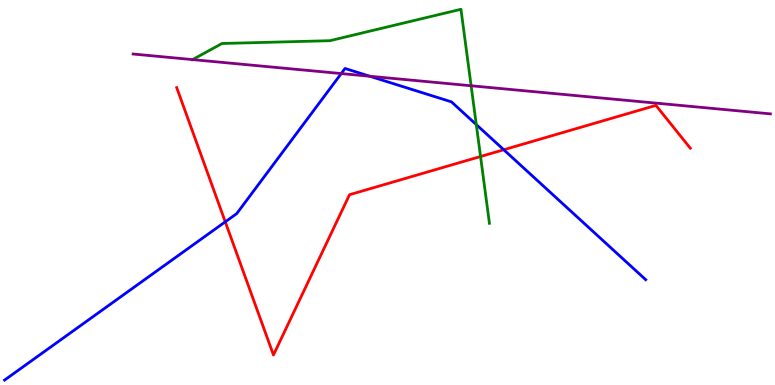[{'lines': ['blue', 'red'], 'intersections': [{'x': 2.91, 'y': 4.24}, {'x': 6.5, 'y': 6.11}]}, {'lines': ['green', 'red'], 'intersections': [{'x': 6.2, 'y': 5.93}]}, {'lines': ['purple', 'red'], 'intersections': []}, {'lines': ['blue', 'green'], 'intersections': [{'x': 6.15, 'y': 6.76}]}, {'lines': ['blue', 'purple'], 'intersections': [{'x': 4.4, 'y': 8.09}, {'x': 4.77, 'y': 8.02}]}, {'lines': ['green', 'purple'], 'intersections': [{'x': 2.48, 'y': 8.45}, {'x': 6.08, 'y': 7.77}]}]